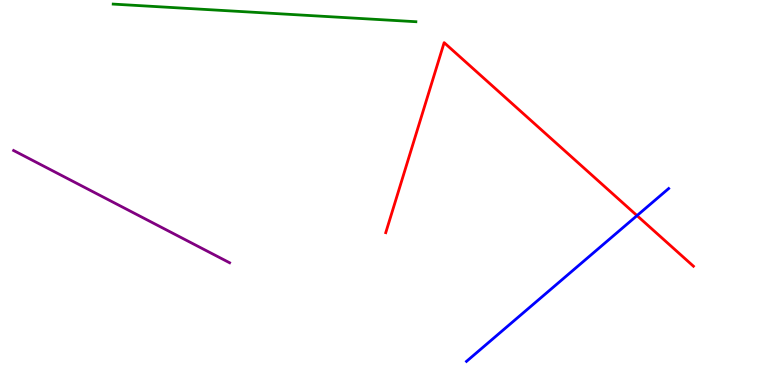[{'lines': ['blue', 'red'], 'intersections': [{'x': 8.22, 'y': 4.4}]}, {'lines': ['green', 'red'], 'intersections': []}, {'lines': ['purple', 'red'], 'intersections': []}, {'lines': ['blue', 'green'], 'intersections': []}, {'lines': ['blue', 'purple'], 'intersections': []}, {'lines': ['green', 'purple'], 'intersections': []}]